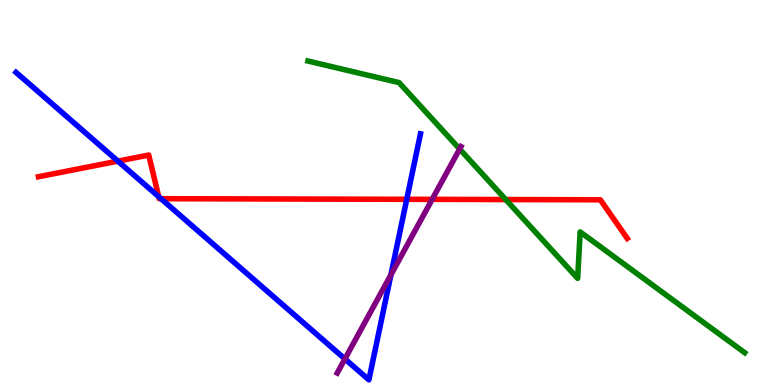[{'lines': ['blue', 'red'], 'intersections': [{'x': 1.52, 'y': 5.81}, {'x': 2.05, 'y': 4.89}, {'x': 2.08, 'y': 4.84}, {'x': 5.25, 'y': 4.82}]}, {'lines': ['green', 'red'], 'intersections': [{'x': 6.53, 'y': 4.82}]}, {'lines': ['purple', 'red'], 'intersections': [{'x': 5.58, 'y': 4.82}]}, {'lines': ['blue', 'green'], 'intersections': []}, {'lines': ['blue', 'purple'], 'intersections': [{'x': 4.45, 'y': 0.677}, {'x': 5.04, 'y': 2.86}]}, {'lines': ['green', 'purple'], 'intersections': [{'x': 5.93, 'y': 6.13}]}]